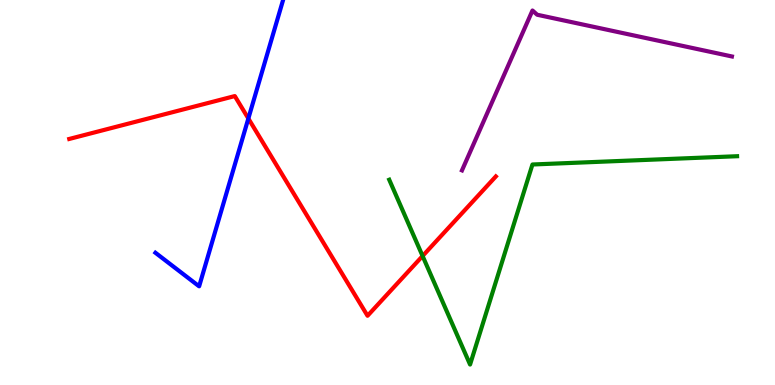[{'lines': ['blue', 'red'], 'intersections': [{'x': 3.2, 'y': 6.92}]}, {'lines': ['green', 'red'], 'intersections': [{'x': 5.45, 'y': 3.35}]}, {'lines': ['purple', 'red'], 'intersections': []}, {'lines': ['blue', 'green'], 'intersections': []}, {'lines': ['blue', 'purple'], 'intersections': []}, {'lines': ['green', 'purple'], 'intersections': []}]